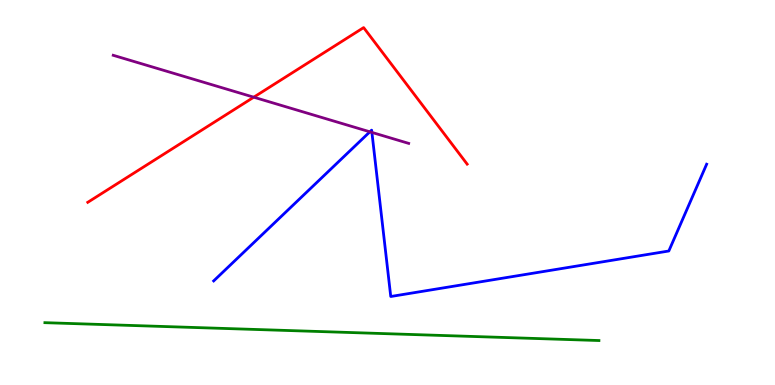[{'lines': ['blue', 'red'], 'intersections': []}, {'lines': ['green', 'red'], 'intersections': []}, {'lines': ['purple', 'red'], 'intersections': [{'x': 3.27, 'y': 7.48}]}, {'lines': ['blue', 'green'], 'intersections': []}, {'lines': ['blue', 'purple'], 'intersections': [{'x': 4.77, 'y': 6.58}, {'x': 4.8, 'y': 6.56}]}, {'lines': ['green', 'purple'], 'intersections': []}]